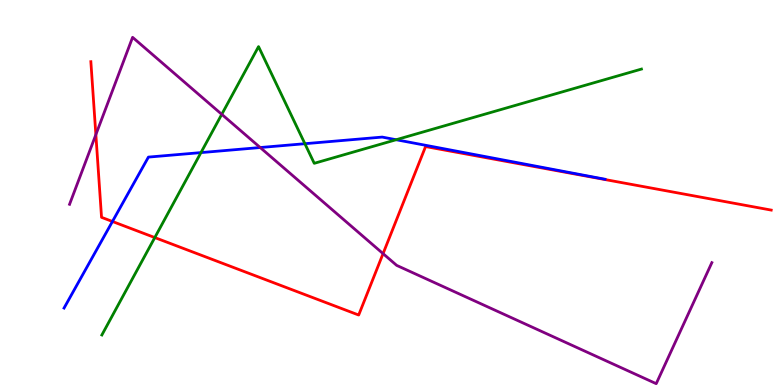[{'lines': ['blue', 'red'], 'intersections': [{'x': 1.45, 'y': 4.25}]}, {'lines': ['green', 'red'], 'intersections': [{'x': 2.0, 'y': 3.83}]}, {'lines': ['purple', 'red'], 'intersections': [{'x': 1.24, 'y': 6.5}, {'x': 4.94, 'y': 3.41}]}, {'lines': ['blue', 'green'], 'intersections': [{'x': 2.59, 'y': 6.04}, {'x': 3.93, 'y': 6.27}, {'x': 5.11, 'y': 6.37}]}, {'lines': ['blue', 'purple'], 'intersections': [{'x': 3.36, 'y': 6.17}]}, {'lines': ['green', 'purple'], 'intersections': [{'x': 2.86, 'y': 7.03}]}]